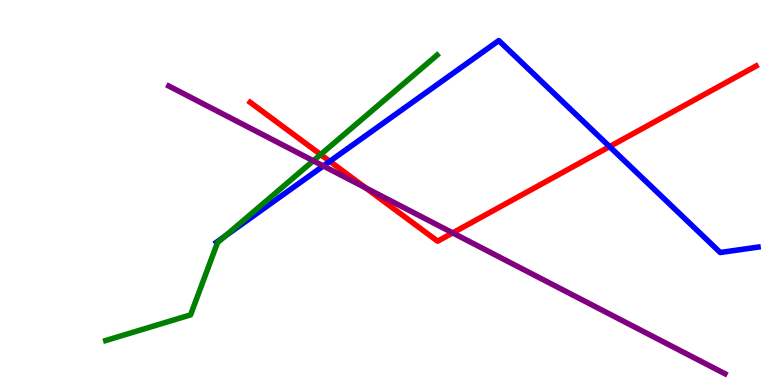[{'lines': ['blue', 'red'], 'intersections': [{'x': 4.26, 'y': 5.81}, {'x': 7.87, 'y': 6.19}]}, {'lines': ['green', 'red'], 'intersections': [{'x': 4.14, 'y': 5.99}]}, {'lines': ['purple', 'red'], 'intersections': [{'x': 4.72, 'y': 5.12}, {'x': 5.84, 'y': 3.95}]}, {'lines': ['blue', 'green'], 'intersections': [{'x': 2.9, 'y': 3.87}]}, {'lines': ['blue', 'purple'], 'intersections': [{'x': 4.17, 'y': 5.69}]}, {'lines': ['green', 'purple'], 'intersections': [{'x': 4.04, 'y': 5.82}]}]